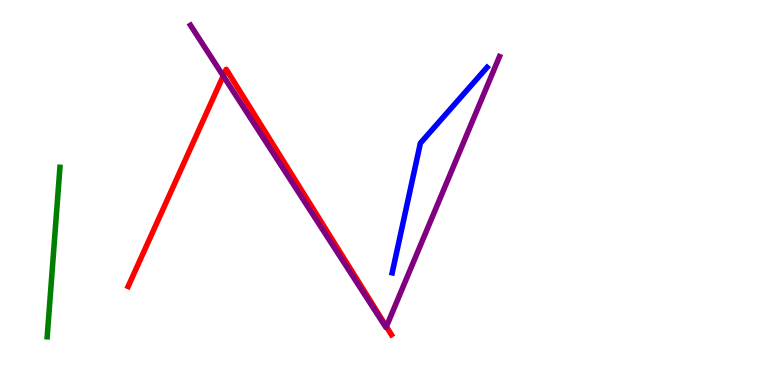[{'lines': ['blue', 'red'], 'intersections': []}, {'lines': ['green', 'red'], 'intersections': []}, {'lines': ['purple', 'red'], 'intersections': [{'x': 2.88, 'y': 8.03}, {'x': 4.99, 'y': 1.52}]}, {'lines': ['blue', 'green'], 'intersections': []}, {'lines': ['blue', 'purple'], 'intersections': []}, {'lines': ['green', 'purple'], 'intersections': []}]